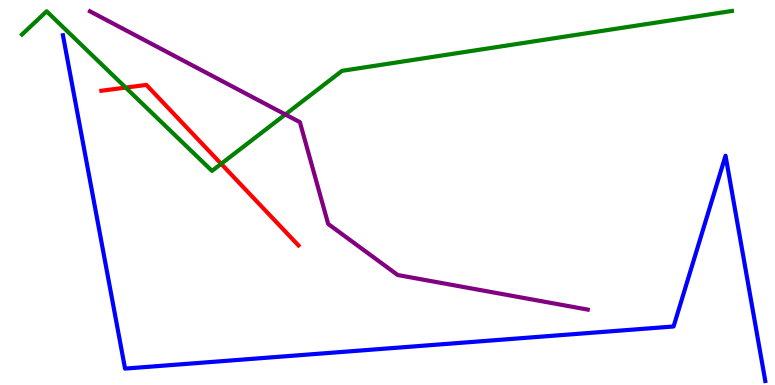[{'lines': ['blue', 'red'], 'intersections': []}, {'lines': ['green', 'red'], 'intersections': [{'x': 1.62, 'y': 7.72}, {'x': 2.85, 'y': 5.74}]}, {'lines': ['purple', 'red'], 'intersections': []}, {'lines': ['blue', 'green'], 'intersections': []}, {'lines': ['blue', 'purple'], 'intersections': []}, {'lines': ['green', 'purple'], 'intersections': [{'x': 3.68, 'y': 7.03}]}]